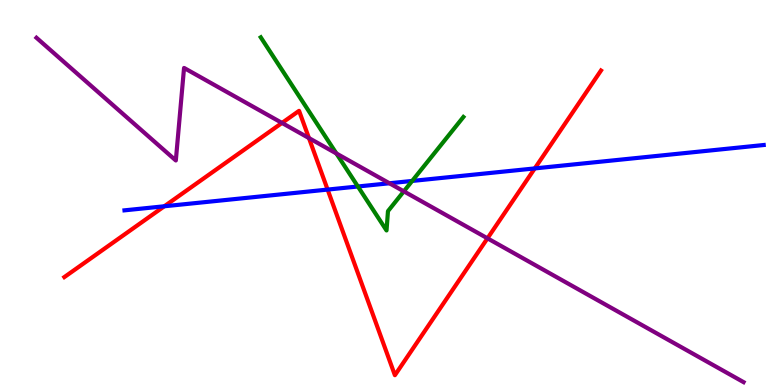[{'lines': ['blue', 'red'], 'intersections': [{'x': 2.12, 'y': 4.64}, {'x': 4.23, 'y': 5.08}, {'x': 6.9, 'y': 5.63}]}, {'lines': ['green', 'red'], 'intersections': []}, {'lines': ['purple', 'red'], 'intersections': [{'x': 3.64, 'y': 6.81}, {'x': 3.99, 'y': 6.41}, {'x': 6.29, 'y': 3.81}]}, {'lines': ['blue', 'green'], 'intersections': [{'x': 4.62, 'y': 5.16}, {'x': 5.32, 'y': 5.3}]}, {'lines': ['blue', 'purple'], 'intersections': [{'x': 5.02, 'y': 5.24}]}, {'lines': ['green', 'purple'], 'intersections': [{'x': 4.34, 'y': 6.01}, {'x': 5.21, 'y': 5.03}]}]